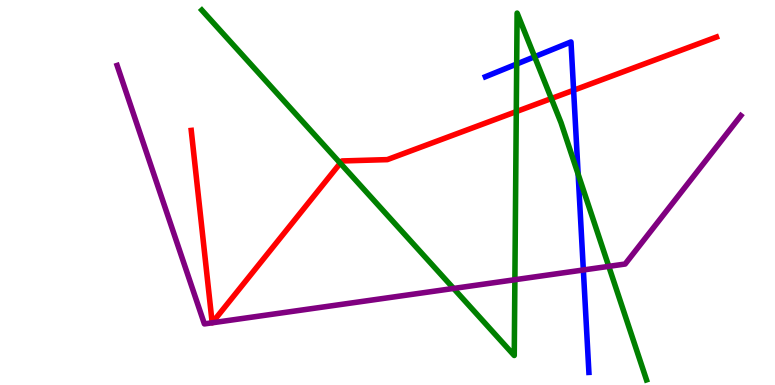[{'lines': ['blue', 'red'], 'intersections': [{'x': 7.4, 'y': 7.66}]}, {'lines': ['green', 'red'], 'intersections': [{'x': 4.39, 'y': 5.76}, {'x': 6.66, 'y': 7.1}, {'x': 7.11, 'y': 7.44}]}, {'lines': ['purple', 'red'], 'intersections': [{'x': 2.74, 'y': 1.62}, {'x': 2.74, 'y': 1.62}]}, {'lines': ['blue', 'green'], 'intersections': [{'x': 6.67, 'y': 8.34}, {'x': 6.9, 'y': 8.53}, {'x': 7.46, 'y': 5.47}]}, {'lines': ['blue', 'purple'], 'intersections': [{'x': 7.53, 'y': 2.99}]}, {'lines': ['green', 'purple'], 'intersections': [{'x': 5.85, 'y': 2.51}, {'x': 6.64, 'y': 2.73}, {'x': 7.86, 'y': 3.08}]}]